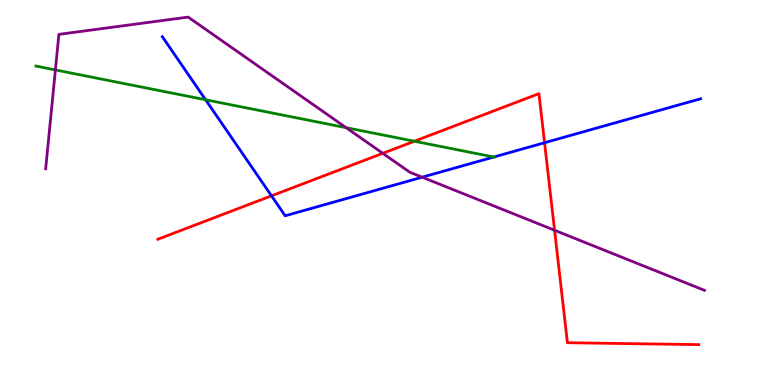[{'lines': ['blue', 'red'], 'intersections': [{'x': 3.5, 'y': 4.91}, {'x': 7.03, 'y': 6.29}]}, {'lines': ['green', 'red'], 'intersections': [{'x': 5.35, 'y': 6.33}]}, {'lines': ['purple', 'red'], 'intersections': [{'x': 4.94, 'y': 6.02}, {'x': 7.16, 'y': 4.02}]}, {'lines': ['blue', 'green'], 'intersections': [{'x': 2.65, 'y': 7.41}, {'x': 6.37, 'y': 5.92}]}, {'lines': ['blue', 'purple'], 'intersections': [{'x': 5.45, 'y': 5.4}]}, {'lines': ['green', 'purple'], 'intersections': [{'x': 0.715, 'y': 8.18}, {'x': 4.47, 'y': 6.68}]}]